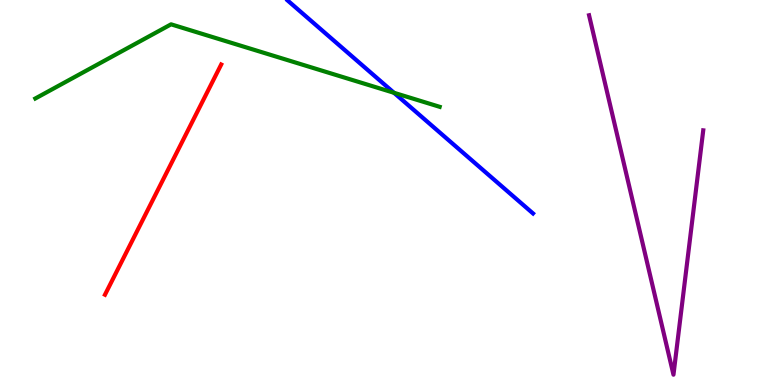[{'lines': ['blue', 'red'], 'intersections': []}, {'lines': ['green', 'red'], 'intersections': []}, {'lines': ['purple', 'red'], 'intersections': []}, {'lines': ['blue', 'green'], 'intersections': [{'x': 5.08, 'y': 7.59}]}, {'lines': ['blue', 'purple'], 'intersections': []}, {'lines': ['green', 'purple'], 'intersections': []}]